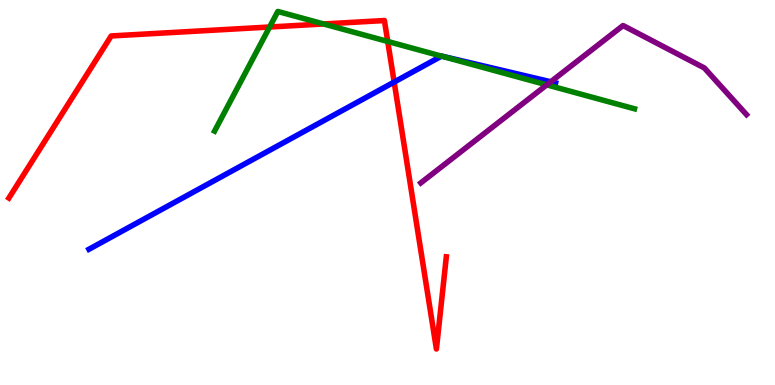[{'lines': ['blue', 'red'], 'intersections': [{'x': 5.09, 'y': 7.87}]}, {'lines': ['green', 'red'], 'intersections': [{'x': 3.48, 'y': 9.3}, {'x': 4.18, 'y': 9.38}, {'x': 5.0, 'y': 8.92}]}, {'lines': ['purple', 'red'], 'intersections': []}, {'lines': ['blue', 'green'], 'intersections': [{'x': 5.7, 'y': 8.54}]}, {'lines': ['blue', 'purple'], 'intersections': [{'x': 7.11, 'y': 7.88}]}, {'lines': ['green', 'purple'], 'intersections': [{'x': 7.06, 'y': 7.8}]}]